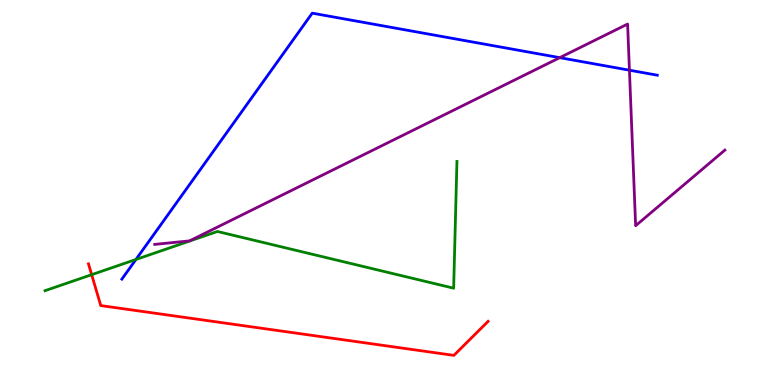[{'lines': ['blue', 'red'], 'intersections': []}, {'lines': ['green', 'red'], 'intersections': [{'x': 1.18, 'y': 2.87}]}, {'lines': ['purple', 'red'], 'intersections': []}, {'lines': ['blue', 'green'], 'intersections': [{'x': 1.75, 'y': 3.26}]}, {'lines': ['blue', 'purple'], 'intersections': [{'x': 7.22, 'y': 8.5}, {'x': 8.12, 'y': 8.18}]}, {'lines': ['green', 'purple'], 'intersections': []}]